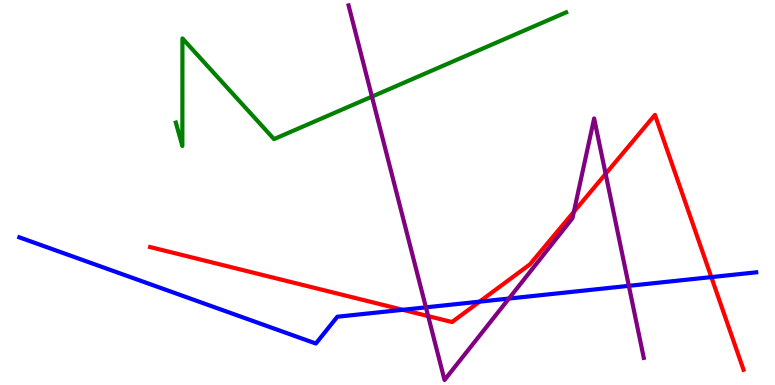[{'lines': ['blue', 'red'], 'intersections': [{'x': 5.2, 'y': 1.95}, {'x': 6.19, 'y': 2.16}, {'x': 9.18, 'y': 2.8}]}, {'lines': ['green', 'red'], 'intersections': []}, {'lines': ['purple', 'red'], 'intersections': [{'x': 5.52, 'y': 1.79}, {'x': 7.4, 'y': 4.5}, {'x': 7.81, 'y': 5.48}]}, {'lines': ['blue', 'green'], 'intersections': []}, {'lines': ['blue', 'purple'], 'intersections': [{'x': 5.5, 'y': 2.02}, {'x': 6.57, 'y': 2.25}, {'x': 8.11, 'y': 2.58}]}, {'lines': ['green', 'purple'], 'intersections': [{'x': 4.8, 'y': 7.49}]}]